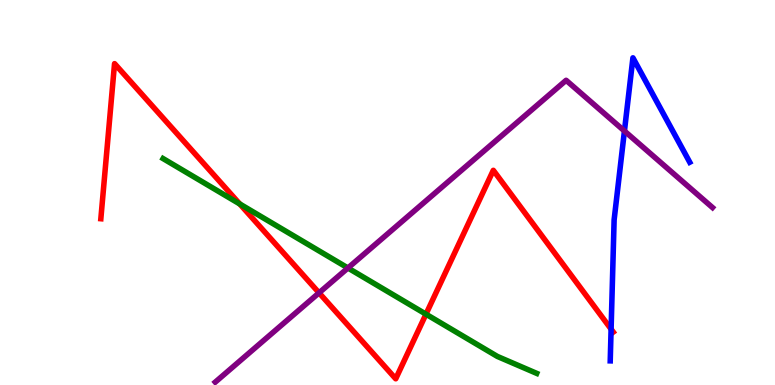[{'lines': ['blue', 'red'], 'intersections': [{'x': 7.89, 'y': 1.45}]}, {'lines': ['green', 'red'], 'intersections': [{'x': 3.09, 'y': 4.7}, {'x': 5.5, 'y': 1.84}]}, {'lines': ['purple', 'red'], 'intersections': [{'x': 4.12, 'y': 2.39}]}, {'lines': ['blue', 'green'], 'intersections': []}, {'lines': ['blue', 'purple'], 'intersections': [{'x': 8.06, 'y': 6.6}]}, {'lines': ['green', 'purple'], 'intersections': [{'x': 4.49, 'y': 3.04}]}]